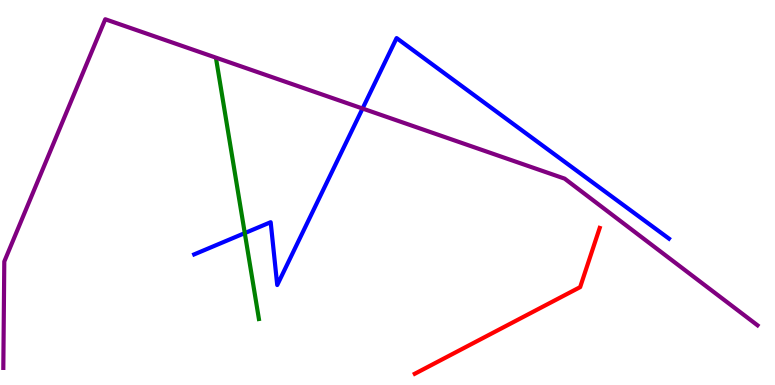[{'lines': ['blue', 'red'], 'intersections': []}, {'lines': ['green', 'red'], 'intersections': []}, {'lines': ['purple', 'red'], 'intersections': []}, {'lines': ['blue', 'green'], 'intersections': [{'x': 3.16, 'y': 3.95}]}, {'lines': ['blue', 'purple'], 'intersections': [{'x': 4.68, 'y': 7.18}]}, {'lines': ['green', 'purple'], 'intersections': []}]